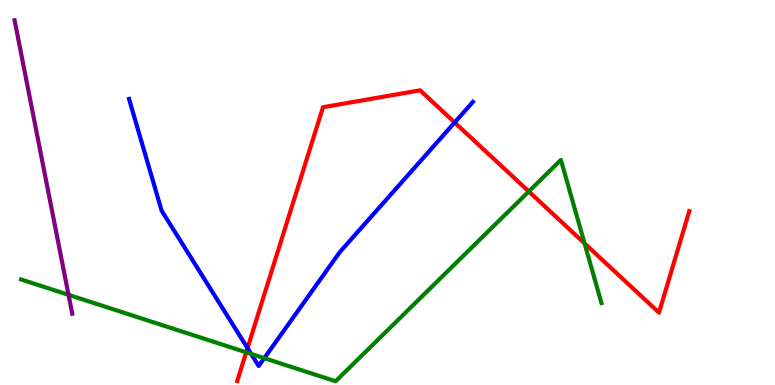[{'lines': ['blue', 'red'], 'intersections': [{'x': 3.19, 'y': 0.958}, {'x': 5.87, 'y': 6.82}]}, {'lines': ['green', 'red'], 'intersections': [{'x': 3.18, 'y': 0.849}, {'x': 6.82, 'y': 5.03}, {'x': 7.54, 'y': 3.68}]}, {'lines': ['purple', 'red'], 'intersections': []}, {'lines': ['blue', 'green'], 'intersections': [{'x': 3.24, 'y': 0.807}, {'x': 3.41, 'y': 0.697}]}, {'lines': ['blue', 'purple'], 'intersections': []}, {'lines': ['green', 'purple'], 'intersections': [{'x': 0.884, 'y': 2.34}]}]